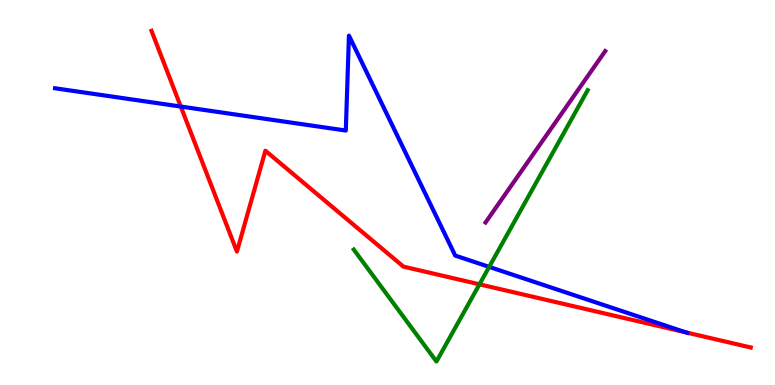[{'lines': ['blue', 'red'], 'intersections': [{'x': 2.33, 'y': 7.23}, {'x': 8.85, 'y': 1.37}]}, {'lines': ['green', 'red'], 'intersections': [{'x': 6.19, 'y': 2.62}]}, {'lines': ['purple', 'red'], 'intersections': []}, {'lines': ['blue', 'green'], 'intersections': [{'x': 6.31, 'y': 3.07}]}, {'lines': ['blue', 'purple'], 'intersections': []}, {'lines': ['green', 'purple'], 'intersections': []}]